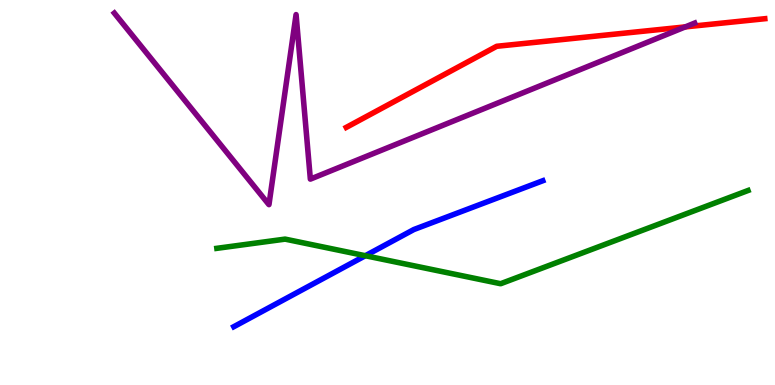[{'lines': ['blue', 'red'], 'intersections': []}, {'lines': ['green', 'red'], 'intersections': []}, {'lines': ['purple', 'red'], 'intersections': [{'x': 8.84, 'y': 9.3}]}, {'lines': ['blue', 'green'], 'intersections': [{'x': 4.71, 'y': 3.36}]}, {'lines': ['blue', 'purple'], 'intersections': []}, {'lines': ['green', 'purple'], 'intersections': []}]